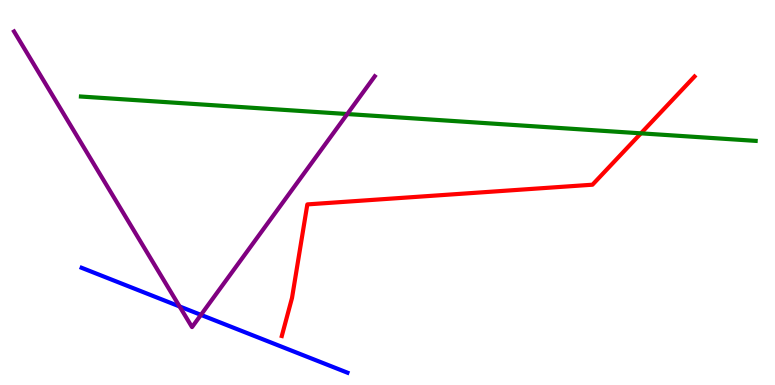[{'lines': ['blue', 'red'], 'intersections': []}, {'lines': ['green', 'red'], 'intersections': [{'x': 8.27, 'y': 6.54}]}, {'lines': ['purple', 'red'], 'intersections': []}, {'lines': ['blue', 'green'], 'intersections': []}, {'lines': ['blue', 'purple'], 'intersections': [{'x': 2.32, 'y': 2.04}, {'x': 2.59, 'y': 1.82}]}, {'lines': ['green', 'purple'], 'intersections': [{'x': 4.48, 'y': 7.04}]}]